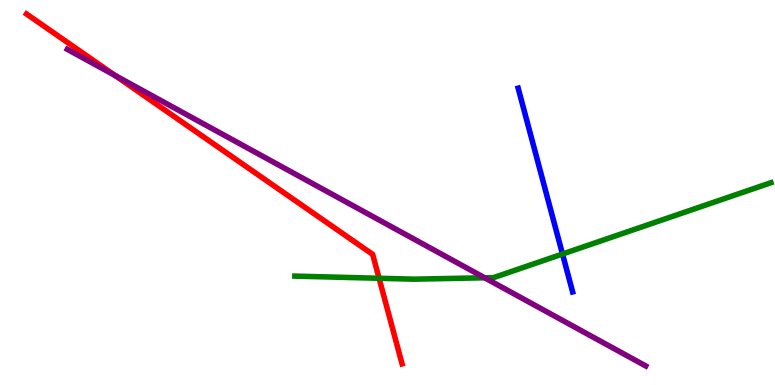[{'lines': ['blue', 'red'], 'intersections': []}, {'lines': ['green', 'red'], 'intersections': [{'x': 4.89, 'y': 2.77}]}, {'lines': ['purple', 'red'], 'intersections': [{'x': 1.48, 'y': 8.04}]}, {'lines': ['blue', 'green'], 'intersections': [{'x': 7.26, 'y': 3.4}]}, {'lines': ['blue', 'purple'], 'intersections': []}, {'lines': ['green', 'purple'], 'intersections': [{'x': 6.25, 'y': 2.78}]}]